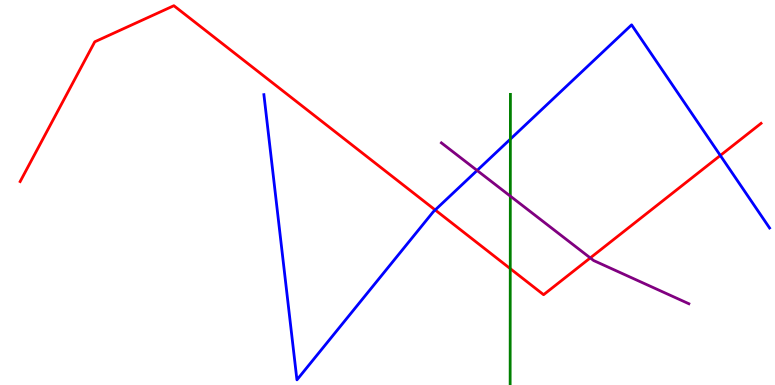[{'lines': ['blue', 'red'], 'intersections': [{'x': 5.62, 'y': 4.55}, {'x': 9.29, 'y': 5.96}]}, {'lines': ['green', 'red'], 'intersections': [{'x': 6.58, 'y': 3.02}]}, {'lines': ['purple', 'red'], 'intersections': [{'x': 7.62, 'y': 3.3}]}, {'lines': ['blue', 'green'], 'intersections': [{'x': 6.59, 'y': 6.39}]}, {'lines': ['blue', 'purple'], 'intersections': [{'x': 6.16, 'y': 5.57}]}, {'lines': ['green', 'purple'], 'intersections': [{'x': 6.58, 'y': 4.91}]}]